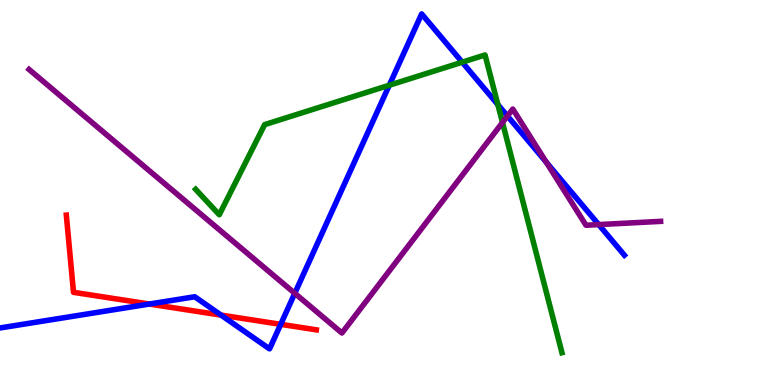[{'lines': ['blue', 'red'], 'intersections': [{'x': 1.93, 'y': 2.1}, {'x': 2.85, 'y': 1.82}, {'x': 3.62, 'y': 1.58}]}, {'lines': ['green', 'red'], 'intersections': []}, {'lines': ['purple', 'red'], 'intersections': []}, {'lines': ['blue', 'green'], 'intersections': [{'x': 5.02, 'y': 7.79}, {'x': 5.96, 'y': 8.38}, {'x': 6.42, 'y': 7.28}]}, {'lines': ['blue', 'purple'], 'intersections': [{'x': 3.8, 'y': 2.38}, {'x': 6.55, 'y': 6.99}, {'x': 7.05, 'y': 5.79}, {'x': 7.73, 'y': 4.17}]}, {'lines': ['green', 'purple'], 'intersections': [{'x': 6.48, 'y': 6.82}]}]